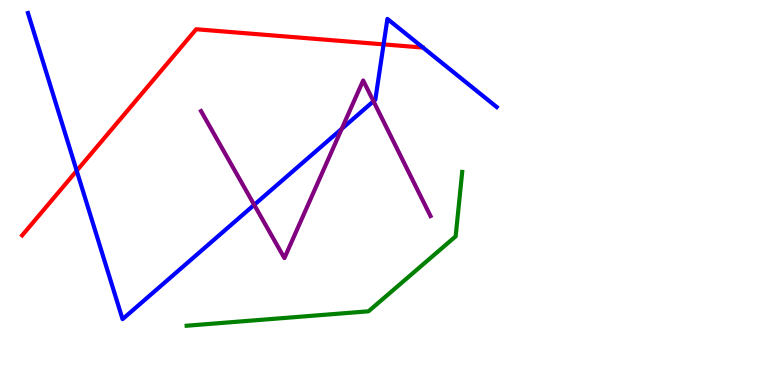[{'lines': ['blue', 'red'], 'intersections': [{'x': 0.99, 'y': 5.56}, {'x': 4.95, 'y': 8.85}]}, {'lines': ['green', 'red'], 'intersections': []}, {'lines': ['purple', 'red'], 'intersections': []}, {'lines': ['blue', 'green'], 'intersections': []}, {'lines': ['blue', 'purple'], 'intersections': [{'x': 3.28, 'y': 4.68}, {'x': 4.41, 'y': 6.65}, {'x': 4.82, 'y': 7.37}]}, {'lines': ['green', 'purple'], 'intersections': []}]